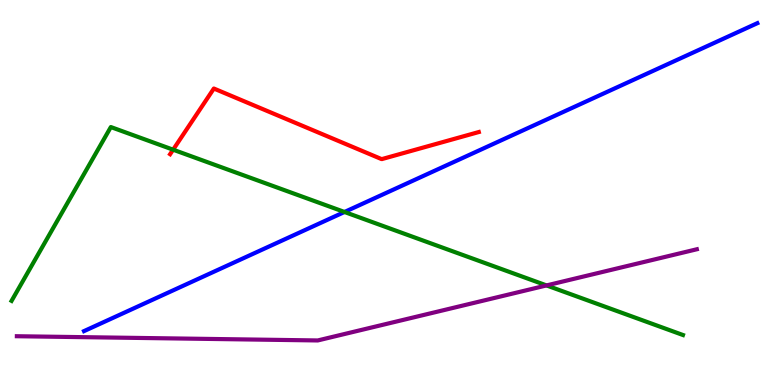[{'lines': ['blue', 'red'], 'intersections': []}, {'lines': ['green', 'red'], 'intersections': [{'x': 2.23, 'y': 6.11}]}, {'lines': ['purple', 'red'], 'intersections': []}, {'lines': ['blue', 'green'], 'intersections': [{'x': 4.45, 'y': 4.49}]}, {'lines': ['blue', 'purple'], 'intersections': []}, {'lines': ['green', 'purple'], 'intersections': [{'x': 7.05, 'y': 2.59}]}]